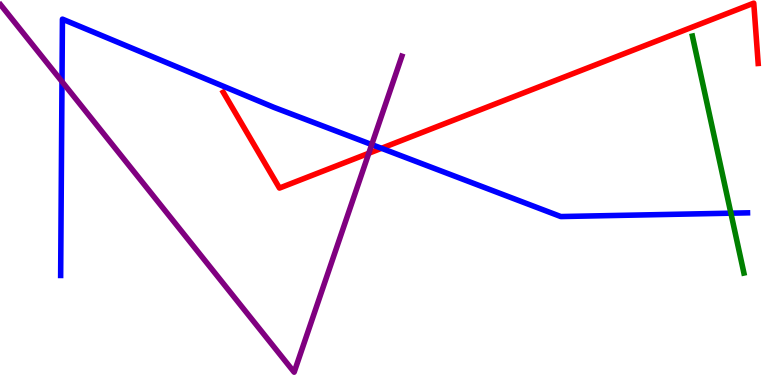[{'lines': ['blue', 'red'], 'intersections': [{'x': 4.92, 'y': 6.15}]}, {'lines': ['green', 'red'], 'intersections': []}, {'lines': ['purple', 'red'], 'intersections': [{'x': 4.76, 'y': 6.02}]}, {'lines': ['blue', 'green'], 'intersections': [{'x': 9.43, 'y': 4.46}]}, {'lines': ['blue', 'purple'], 'intersections': [{'x': 0.8, 'y': 7.88}, {'x': 4.8, 'y': 6.24}]}, {'lines': ['green', 'purple'], 'intersections': []}]